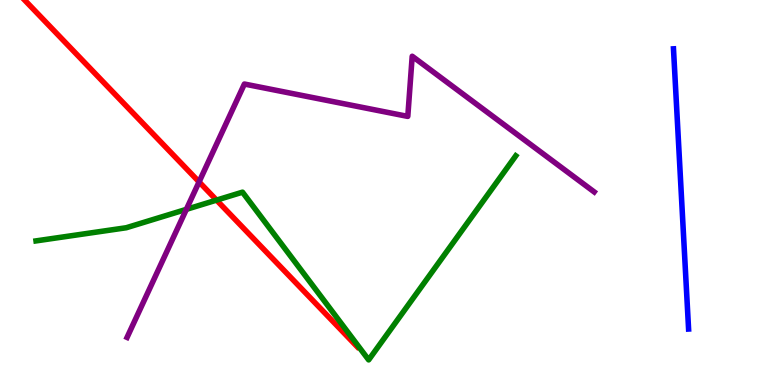[{'lines': ['blue', 'red'], 'intersections': []}, {'lines': ['green', 'red'], 'intersections': [{'x': 2.79, 'y': 4.8}]}, {'lines': ['purple', 'red'], 'intersections': [{'x': 2.57, 'y': 5.28}]}, {'lines': ['blue', 'green'], 'intersections': []}, {'lines': ['blue', 'purple'], 'intersections': []}, {'lines': ['green', 'purple'], 'intersections': [{'x': 2.4, 'y': 4.56}]}]